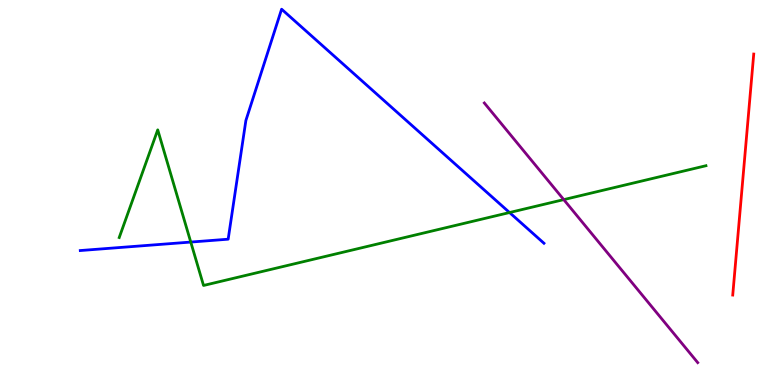[{'lines': ['blue', 'red'], 'intersections': []}, {'lines': ['green', 'red'], 'intersections': []}, {'lines': ['purple', 'red'], 'intersections': []}, {'lines': ['blue', 'green'], 'intersections': [{'x': 2.46, 'y': 3.71}, {'x': 6.57, 'y': 4.48}]}, {'lines': ['blue', 'purple'], 'intersections': []}, {'lines': ['green', 'purple'], 'intersections': [{'x': 7.27, 'y': 4.82}]}]